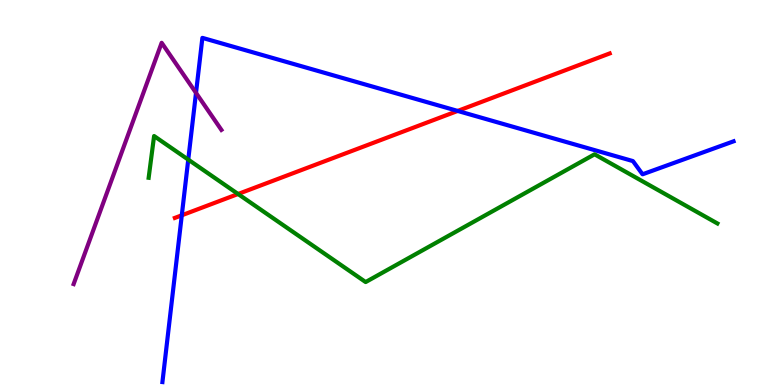[{'lines': ['blue', 'red'], 'intersections': [{'x': 2.35, 'y': 4.41}, {'x': 5.91, 'y': 7.12}]}, {'lines': ['green', 'red'], 'intersections': [{'x': 3.07, 'y': 4.96}]}, {'lines': ['purple', 'red'], 'intersections': []}, {'lines': ['blue', 'green'], 'intersections': [{'x': 2.43, 'y': 5.85}]}, {'lines': ['blue', 'purple'], 'intersections': [{'x': 2.53, 'y': 7.59}]}, {'lines': ['green', 'purple'], 'intersections': []}]